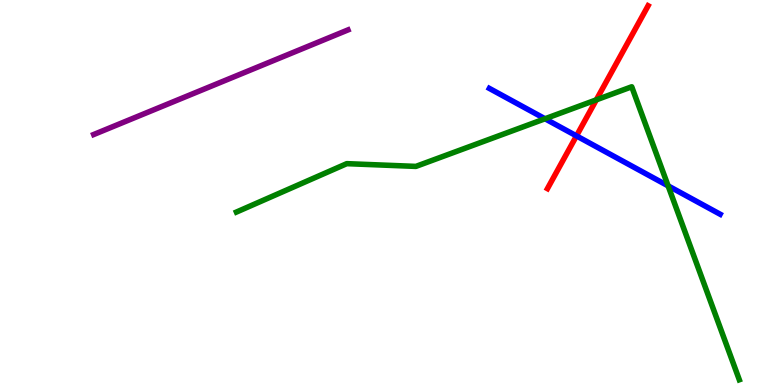[{'lines': ['blue', 'red'], 'intersections': [{'x': 7.44, 'y': 6.47}]}, {'lines': ['green', 'red'], 'intersections': [{'x': 7.69, 'y': 7.41}]}, {'lines': ['purple', 'red'], 'intersections': []}, {'lines': ['blue', 'green'], 'intersections': [{'x': 7.03, 'y': 6.92}, {'x': 8.62, 'y': 5.17}]}, {'lines': ['blue', 'purple'], 'intersections': []}, {'lines': ['green', 'purple'], 'intersections': []}]